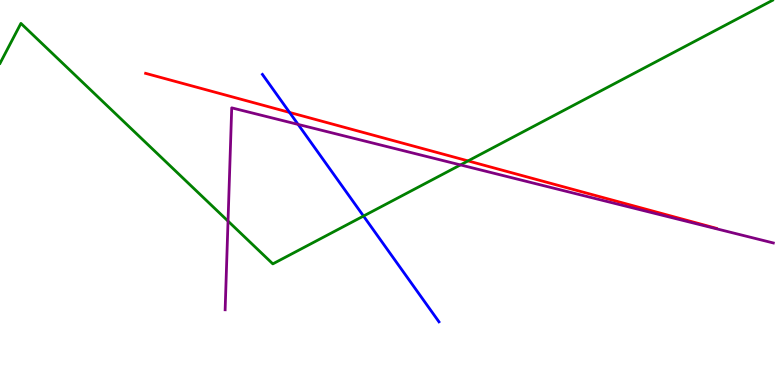[{'lines': ['blue', 'red'], 'intersections': [{'x': 3.74, 'y': 7.08}]}, {'lines': ['green', 'red'], 'intersections': [{'x': 6.04, 'y': 5.82}]}, {'lines': ['purple', 'red'], 'intersections': []}, {'lines': ['blue', 'green'], 'intersections': [{'x': 4.69, 'y': 4.39}]}, {'lines': ['blue', 'purple'], 'intersections': [{'x': 3.85, 'y': 6.77}]}, {'lines': ['green', 'purple'], 'intersections': [{'x': 2.94, 'y': 4.26}, {'x': 5.94, 'y': 5.72}]}]